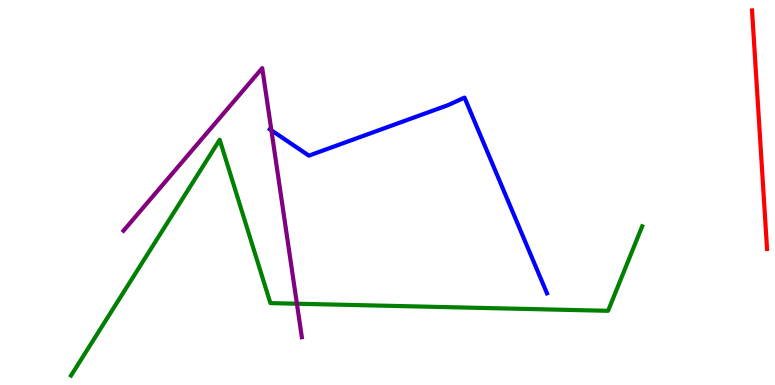[{'lines': ['blue', 'red'], 'intersections': []}, {'lines': ['green', 'red'], 'intersections': []}, {'lines': ['purple', 'red'], 'intersections': []}, {'lines': ['blue', 'green'], 'intersections': []}, {'lines': ['blue', 'purple'], 'intersections': [{'x': 3.5, 'y': 6.62}]}, {'lines': ['green', 'purple'], 'intersections': [{'x': 3.83, 'y': 2.11}]}]